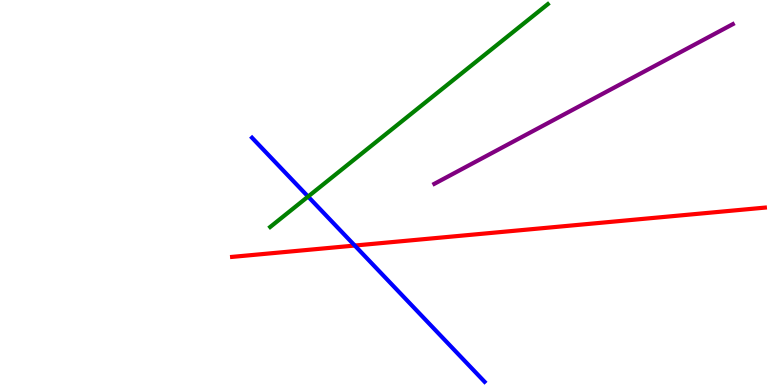[{'lines': ['blue', 'red'], 'intersections': [{'x': 4.58, 'y': 3.62}]}, {'lines': ['green', 'red'], 'intersections': []}, {'lines': ['purple', 'red'], 'intersections': []}, {'lines': ['blue', 'green'], 'intersections': [{'x': 3.98, 'y': 4.89}]}, {'lines': ['blue', 'purple'], 'intersections': []}, {'lines': ['green', 'purple'], 'intersections': []}]